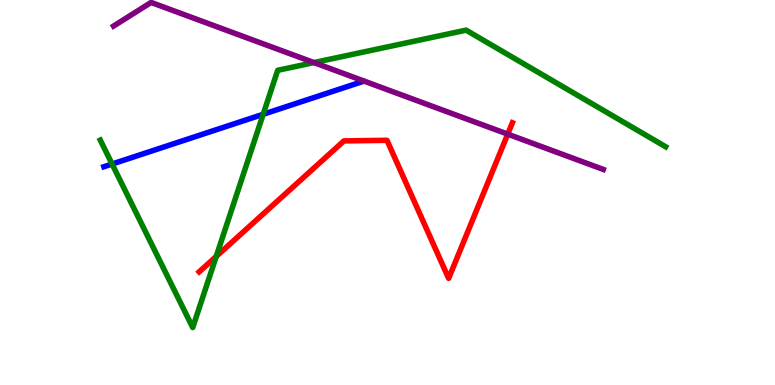[{'lines': ['blue', 'red'], 'intersections': []}, {'lines': ['green', 'red'], 'intersections': [{'x': 2.79, 'y': 3.34}]}, {'lines': ['purple', 'red'], 'intersections': [{'x': 6.55, 'y': 6.52}]}, {'lines': ['blue', 'green'], 'intersections': [{'x': 1.45, 'y': 5.74}, {'x': 3.4, 'y': 7.03}]}, {'lines': ['blue', 'purple'], 'intersections': []}, {'lines': ['green', 'purple'], 'intersections': [{'x': 4.05, 'y': 8.37}]}]